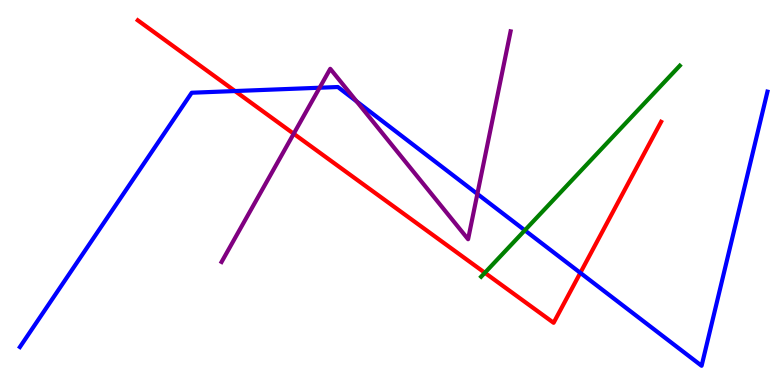[{'lines': ['blue', 'red'], 'intersections': [{'x': 3.03, 'y': 7.64}, {'x': 7.49, 'y': 2.91}]}, {'lines': ['green', 'red'], 'intersections': [{'x': 6.26, 'y': 2.91}]}, {'lines': ['purple', 'red'], 'intersections': [{'x': 3.79, 'y': 6.53}]}, {'lines': ['blue', 'green'], 'intersections': [{'x': 6.77, 'y': 4.02}]}, {'lines': ['blue', 'purple'], 'intersections': [{'x': 4.12, 'y': 7.72}, {'x': 4.6, 'y': 7.37}, {'x': 6.16, 'y': 4.96}]}, {'lines': ['green', 'purple'], 'intersections': []}]